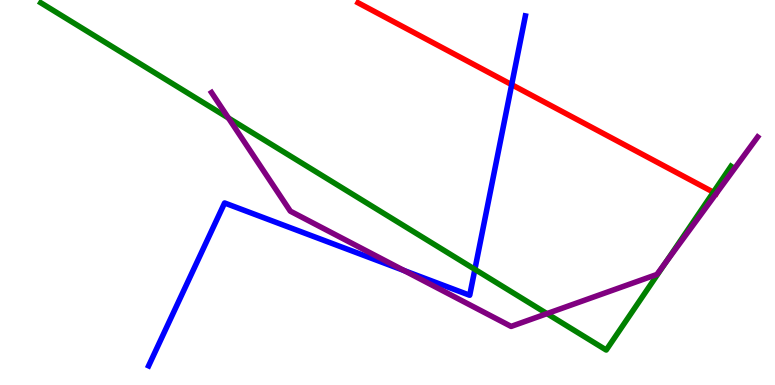[{'lines': ['blue', 'red'], 'intersections': [{'x': 6.6, 'y': 7.8}]}, {'lines': ['green', 'red'], 'intersections': [{'x': 9.21, 'y': 5.01}]}, {'lines': ['purple', 'red'], 'intersections': []}, {'lines': ['blue', 'green'], 'intersections': [{'x': 6.13, 'y': 3.0}]}, {'lines': ['blue', 'purple'], 'intersections': [{'x': 5.21, 'y': 2.97}]}, {'lines': ['green', 'purple'], 'intersections': [{'x': 2.95, 'y': 6.93}, {'x': 7.06, 'y': 1.85}, {'x': 8.59, 'y': 3.17}]}]